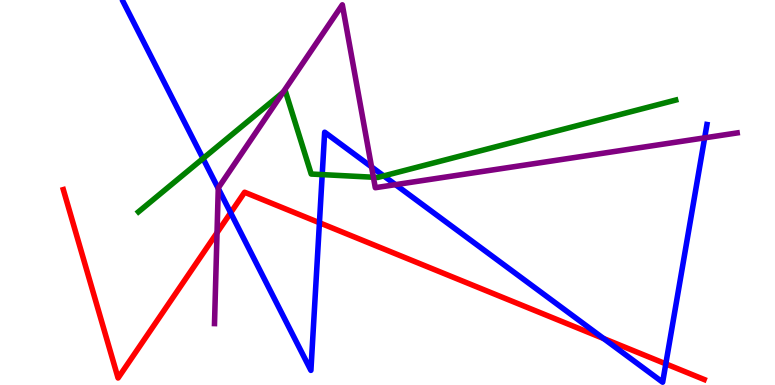[{'lines': ['blue', 'red'], 'intersections': [{'x': 2.98, 'y': 4.47}, {'x': 4.12, 'y': 4.21}, {'x': 7.79, 'y': 1.21}, {'x': 8.59, 'y': 0.549}]}, {'lines': ['green', 'red'], 'intersections': []}, {'lines': ['purple', 'red'], 'intersections': [{'x': 2.8, 'y': 3.95}]}, {'lines': ['blue', 'green'], 'intersections': [{'x': 2.62, 'y': 5.88}, {'x': 4.16, 'y': 5.46}, {'x': 4.95, 'y': 5.43}]}, {'lines': ['blue', 'purple'], 'intersections': [{'x': 2.82, 'y': 5.1}, {'x': 4.79, 'y': 5.67}, {'x': 5.1, 'y': 5.2}, {'x': 9.09, 'y': 6.42}]}, {'lines': ['green', 'purple'], 'intersections': [{'x': 3.65, 'y': 7.6}, {'x': 4.82, 'y': 5.4}]}]